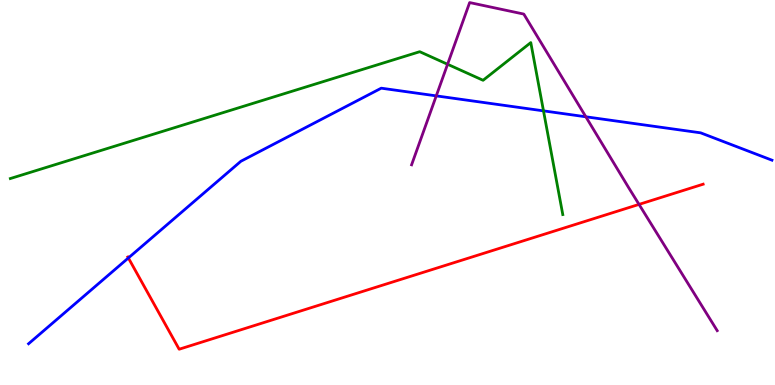[{'lines': ['blue', 'red'], 'intersections': [{'x': 1.66, 'y': 3.3}]}, {'lines': ['green', 'red'], 'intersections': []}, {'lines': ['purple', 'red'], 'intersections': [{'x': 8.25, 'y': 4.69}]}, {'lines': ['blue', 'green'], 'intersections': [{'x': 7.01, 'y': 7.12}]}, {'lines': ['blue', 'purple'], 'intersections': [{'x': 5.63, 'y': 7.51}, {'x': 7.56, 'y': 6.97}]}, {'lines': ['green', 'purple'], 'intersections': [{'x': 5.78, 'y': 8.33}]}]